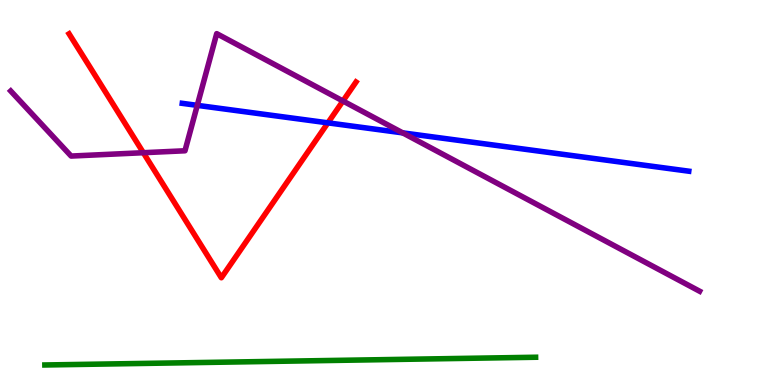[{'lines': ['blue', 'red'], 'intersections': [{'x': 4.23, 'y': 6.81}]}, {'lines': ['green', 'red'], 'intersections': []}, {'lines': ['purple', 'red'], 'intersections': [{'x': 1.85, 'y': 6.03}, {'x': 4.43, 'y': 7.38}]}, {'lines': ['blue', 'green'], 'intersections': []}, {'lines': ['blue', 'purple'], 'intersections': [{'x': 2.55, 'y': 7.26}, {'x': 5.2, 'y': 6.55}]}, {'lines': ['green', 'purple'], 'intersections': []}]